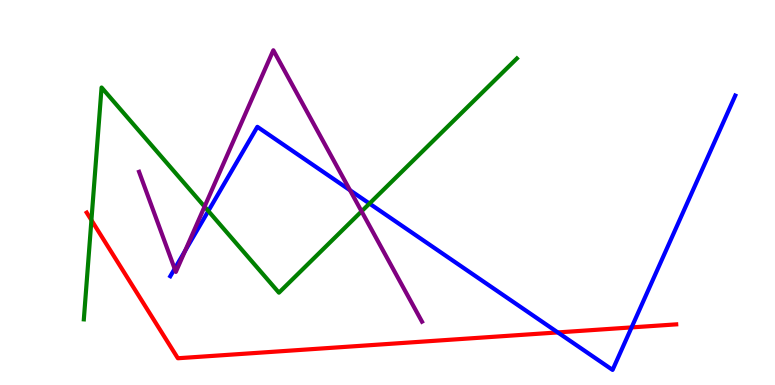[{'lines': ['blue', 'red'], 'intersections': [{'x': 7.2, 'y': 1.37}, {'x': 8.15, 'y': 1.5}]}, {'lines': ['green', 'red'], 'intersections': [{'x': 1.18, 'y': 4.28}]}, {'lines': ['purple', 'red'], 'intersections': []}, {'lines': ['blue', 'green'], 'intersections': [{'x': 2.69, 'y': 4.52}, {'x': 4.77, 'y': 4.71}]}, {'lines': ['blue', 'purple'], 'intersections': [{'x': 2.25, 'y': 3.02}, {'x': 2.39, 'y': 3.49}, {'x': 4.52, 'y': 5.06}]}, {'lines': ['green', 'purple'], 'intersections': [{'x': 2.64, 'y': 4.63}, {'x': 4.67, 'y': 4.51}]}]